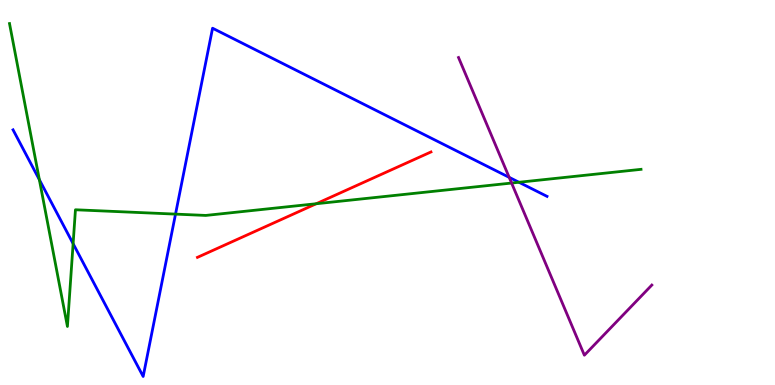[{'lines': ['blue', 'red'], 'intersections': []}, {'lines': ['green', 'red'], 'intersections': [{'x': 4.08, 'y': 4.71}]}, {'lines': ['purple', 'red'], 'intersections': []}, {'lines': ['blue', 'green'], 'intersections': [{'x': 0.508, 'y': 5.33}, {'x': 0.943, 'y': 3.67}, {'x': 2.26, 'y': 4.44}, {'x': 6.7, 'y': 5.27}]}, {'lines': ['blue', 'purple'], 'intersections': [{'x': 6.57, 'y': 5.39}]}, {'lines': ['green', 'purple'], 'intersections': [{'x': 6.6, 'y': 5.25}]}]